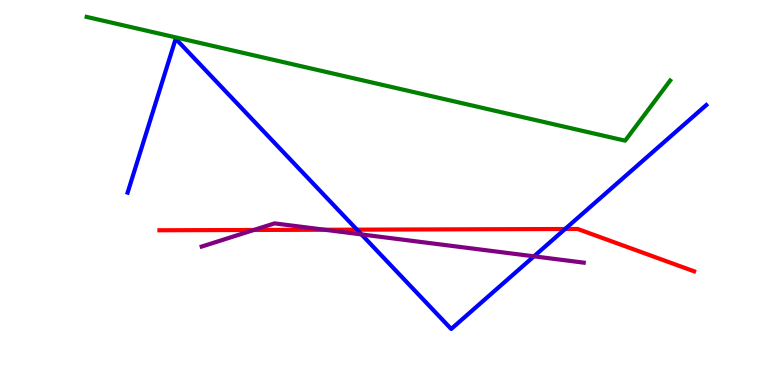[{'lines': ['blue', 'red'], 'intersections': [{'x': 4.61, 'y': 4.04}, {'x': 7.29, 'y': 4.05}]}, {'lines': ['green', 'red'], 'intersections': []}, {'lines': ['purple', 'red'], 'intersections': [{'x': 3.28, 'y': 4.03}, {'x': 4.19, 'y': 4.03}]}, {'lines': ['blue', 'green'], 'intersections': []}, {'lines': ['blue', 'purple'], 'intersections': [{'x': 4.66, 'y': 3.91}, {'x': 6.89, 'y': 3.34}]}, {'lines': ['green', 'purple'], 'intersections': []}]